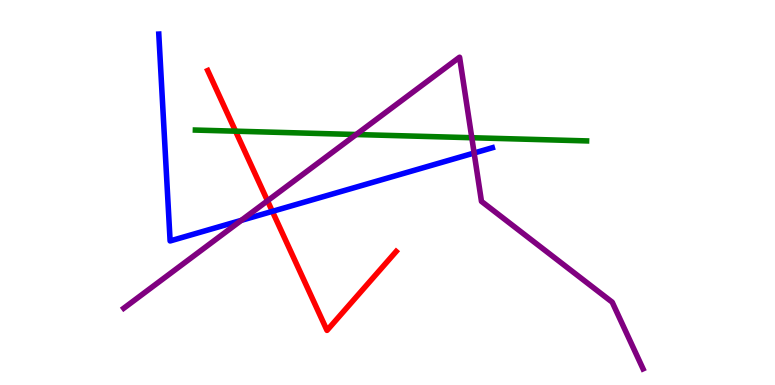[{'lines': ['blue', 'red'], 'intersections': [{'x': 3.51, 'y': 4.51}]}, {'lines': ['green', 'red'], 'intersections': [{'x': 3.04, 'y': 6.59}]}, {'lines': ['purple', 'red'], 'intersections': [{'x': 3.45, 'y': 4.78}]}, {'lines': ['blue', 'green'], 'intersections': []}, {'lines': ['blue', 'purple'], 'intersections': [{'x': 3.11, 'y': 4.28}, {'x': 6.12, 'y': 6.03}]}, {'lines': ['green', 'purple'], 'intersections': [{'x': 4.6, 'y': 6.51}, {'x': 6.09, 'y': 6.42}]}]